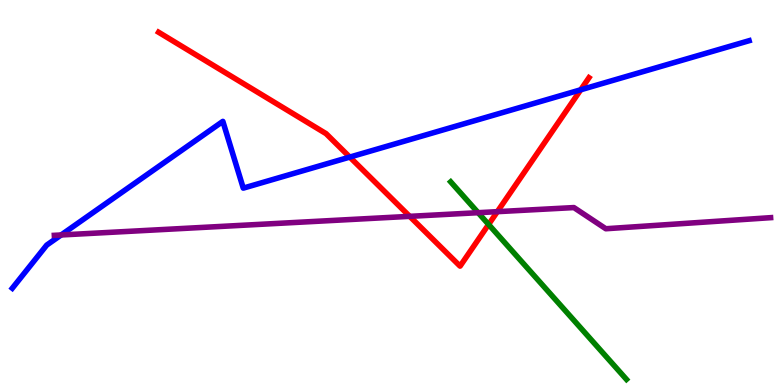[{'lines': ['blue', 'red'], 'intersections': [{'x': 4.51, 'y': 5.92}, {'x': 7.49, 'y': 7.67}]}, {'lines': ['green', 'red'], 'intersections': [{'x': 6.3, 'y': 4.17}]}, {'lines': ['purple', 'red'], 'intersections': [{'x': 5.29, 'y': 4.38}, {'x': 6.42, 'y': 4.5}]}, {'lines': ['blue', 'green'], 'intersections': []}, {'lines': ['blue', 'purple'], 'intersections': [{'x': 0.789, 'y': 3.9}]}, {'lines': ['green', 'purple'], 'intersections': [{'x': 6.17, 'y': 4.48}]}]